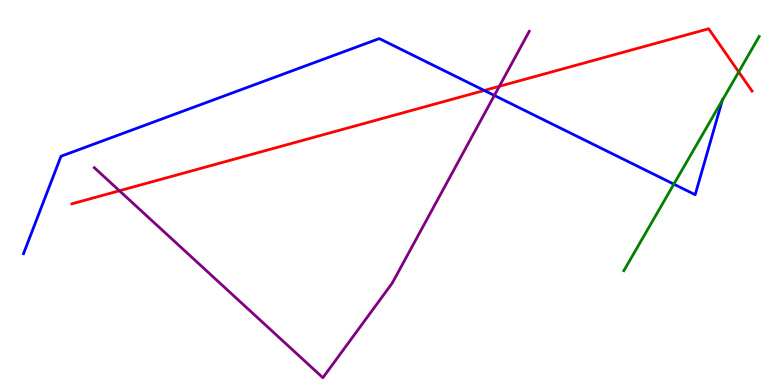[{'lines': ['blue', 'red'], 'intersections': [{'x': 6.25, 'y': 7.65}]}, {'lines': ['green', 'red'], 'intersections': [{'x': 9.53, 'y': 8.13}]}, {'lines': ['purple', 'red'], 'intersections': [{'x': 1.54, 'y': 5.05}, {'x': 6.44, 'y': 7.76}]}, {'lines': ['blue', 'green'], 'intersections': [{'x': 8.69, 'y': 5.22}, {'x': 9.32, 'y': 7.39}]}, {'lines': ['blue', 'purple'], 'intersections': [{'x': 6.38, 'y': 7.52}]}, {'lines': ['green', 'purple'], 'intersections': []}]